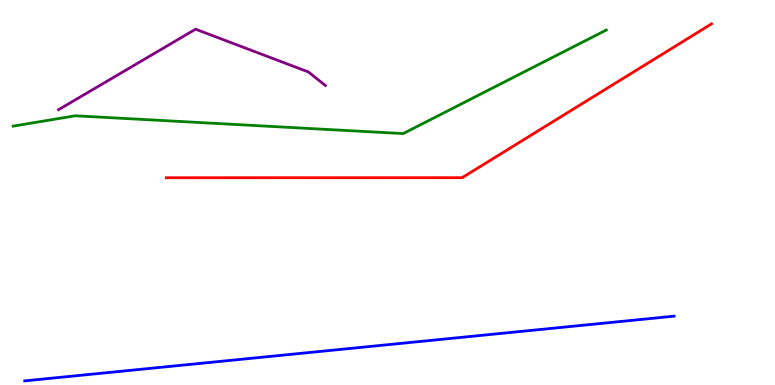[{'lines': ['blue', 'red'], 'intersections': []}, {'lines': ['green', 'red'], 'intersections': []}, {'lines': ['purple', 'red'], 'intersections': []}, {'lines': ['blue', 'green'], 'intersections': []}, {'lines': ['blue', 'purple'], 'intersections': []}, {'lines': ['green', 'purple'], 'intersections': []}]